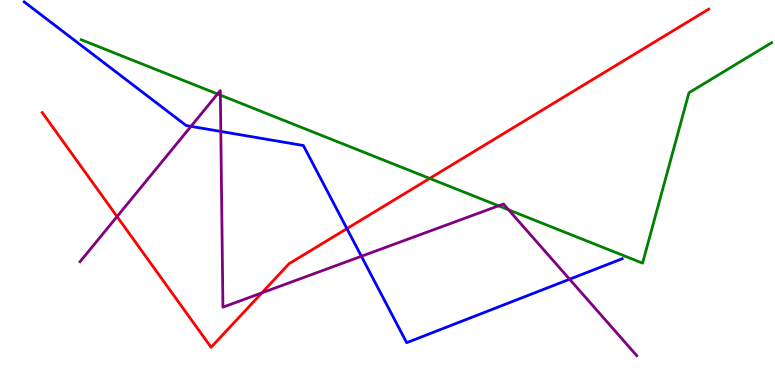[{'lines': ['blue', 'red'], 'intersections': [{'x': 4.48, 'y': 4.06}]}, {'lines': ['green', 'red'], 'intersections': [{'x': 5.54, 'y': 5.37}]}, {'lines': ['purple', 'red'], 'intersections': [{'x': 1.51, 'y': 4.38}, {'x': 3.38, 'y': 2.39}]}, {'lines': ['blue', 'green'], 'intersections': []}, {'lines': ['blue', 'purple'], 'intersections': [{'x': 2.46, 'y': 6.72}, {'x': 2.85, 'y': 6.59}, {'x': 4.66, 'y': 3.34}, {'x': 7.35, 'y': 2.75}]}, {'lines': ['green', 'purple'], 'intersections': [{'x': 2.81, 'y': 7.56}, {'x': 2.84, 'y': 7.53}, {'x': 6.43, 'y': 4.65}, {'x': 6.56, 'y': 4.55}]}]